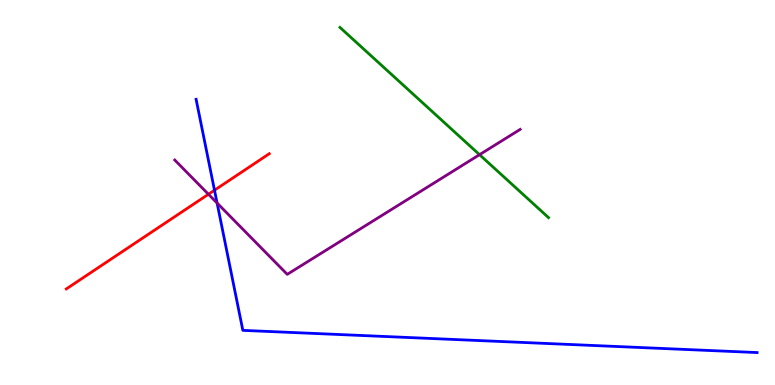[{'lines': ['blue', 'red'], 'intersections': [{'x': 2.77, 'y': 5.06}]}, {'lines': ['green', 'red'], 'intersections': []}, {'lines': ['purple', 'red'], 'intersections': [{'x': 2.69, 'y': 4.95}]}, {'lines': ['blue', 'green'], 'intersections': []}, {'lines': ['blue', 'purple'], 'intersections': [{'x': 2.8, 'y': 4.73}]}, {'lines': ['green', 'purple'], 'intersections': [{'x': 6.19, 'y': 5.98}]}]